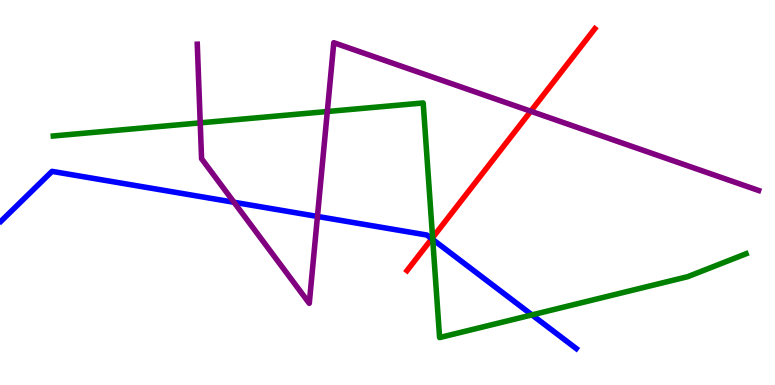[{'lines': ['blue', 'red'], 'intersections': [{'x': 5.57, 'y': 3.8}]}, {'lines': ['green', 'red'], 'intersections': [{'x': 5.58, 'y': 3.83}]}, {'lines': ['purple', 'red'], 'intersections': [{'x': 6.85, 'y': 7.11}]}, {'lines': ['blue', 'green'], 'intersections': [{'x': 5.58, 'y': 3.78}, {'x': 6.86, 'y': 1.82}]}, {'lines': ['blue', 'purple'], 'intersections': [{'x': 3.02, 'y': 4.75}, {'x': 4.1, 'y': 4.38}]}, {'lines': ['green', 'purple'], 'intersections': [{'x': 2.58, 'y': 6.81}, {'x': 4.22, 'y': 7.1}]}]